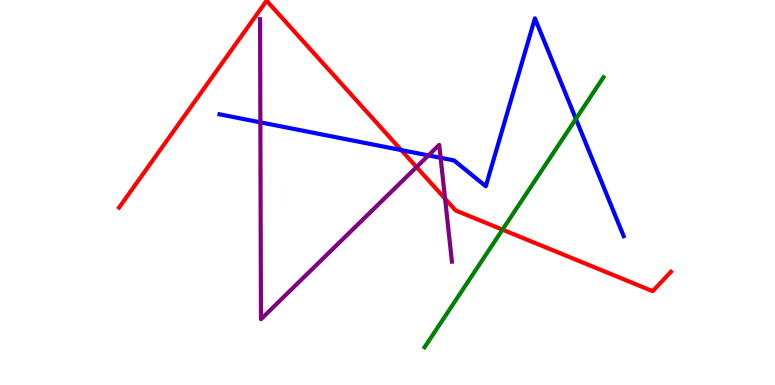[{'lines': ['blue', 'red'], 'intersections': [{'x': 5.18, 'y': 6.1}]}, {'lines': ['green', 'red'], 'intersections': [{'x': 6.48, 'y': 4.04}]}, {'lines': ['purple', 'red'], 'intersections': [{'x': 5.37, 'y': 5.66}, {'x': 5.74, 'y': 4.84}]}, {'lines': ['blue', 'green'], 'intersections': [{'x': 7.43, 'y': 6.91}]}, {'lines': ['blue', 'purple'], 'intersections': [{'x': 3.36, 'y': 6.82}, {'x': 5.53, 'y': 5.96}, {'x': 5.69, 'y': 5.9}]}, {'lines': ['green', 'purple'], 'intersections': []}]